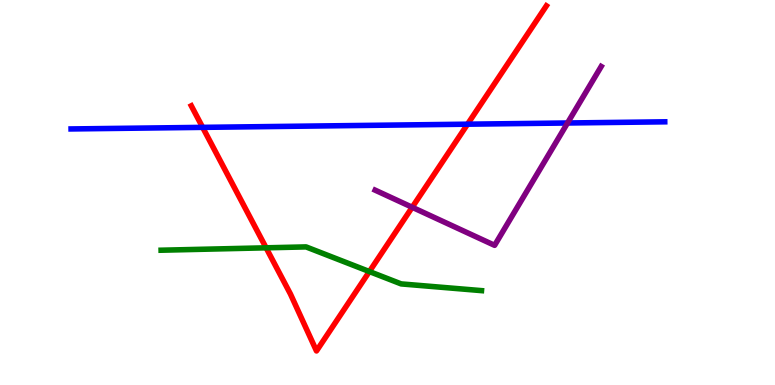[{'lines': ['blue', 'red'], 'intersections': [{'x': 2.61, 'y': 6.69}, {'x': 6.03, 'y': 6.77}]}, {'lines': ['green', 'red'], 'intersections': [{'x': 3.43, 'y': 3.56}, {'x': 4.77, 'y': 2.95}]}, {'lines': ['purple', 'red'], 'intersections': [{'x': 5.32, 'y': 4.62}]}, {'lines': ['blue', 'green'], 'intersections': []}, {'lines': ['blue', 'purple'], 'intersections': [{'x': 7.32, 'y': 6.81}]}, {'lines': ['green', 'purple'], 'intersections': []}]